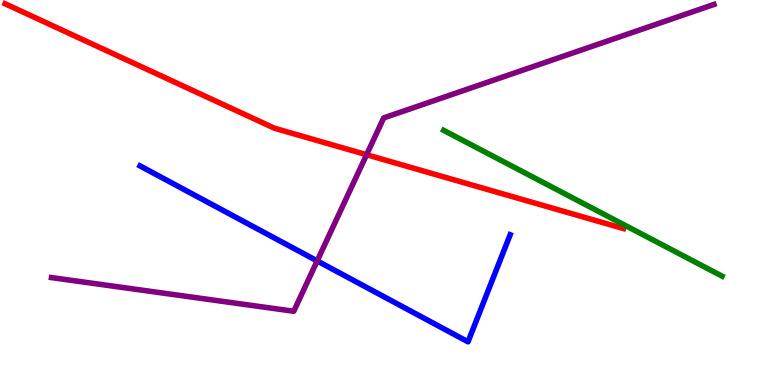[{'lines': ['blue', 'red'], 'intersections': []}, {'lines': ['green', 'red'], 'intersections': []}, {'lines': ['purple', 'red'], 'intersections': [{'x': 4.73, 'y': 5.98}]}, {'lines': ['blue', 'green'], 'intersections': []}, {'lines': ['blue', 'purple'], 'intersections': [{'x': 4.09, 'y': 3.22}]}, {'lines': ['green', 'purple'], 'intersections': []}]